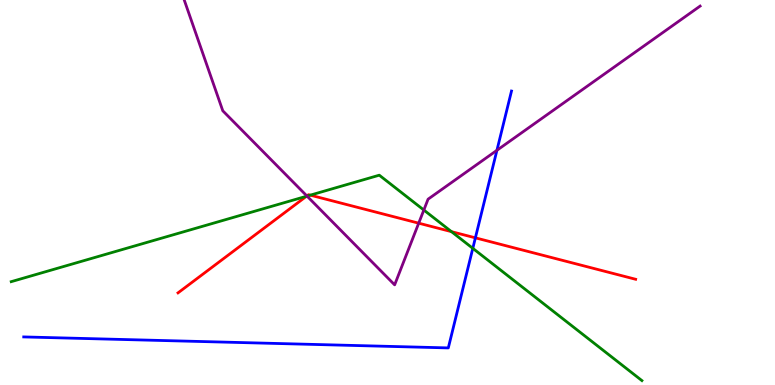[{'lines': ['blue', 'red'], 'intersections': [{'x': 6.13, 'y': 3.82}]}, {'lines': ['green', 'red'], 'intersections': [{'x': 3.95, 'y': 4.9}, {'x': 4.0, 'y': 4.93}, {'x': 5.83, 'y': 3.98}]}, {'lines': ['purple', 'red'], 'intersections': [{'x': 3.96, 'y': 4.91}, {'x': 5.4, 'y': 4.2}]}, {'lines': ['blue', 'green'], 'intersections': [{'x': 6.1, 'y': 3.55}]}, {'lines': ['blue', 'purple'], 'intersections': [{'x': 6.41, 'y': 6.1}]}, {'lines': ['green', 'purple'], 'intersections': [{'x': 3.96, 'y': 4.91}, {'x': 5.47, 'y': 4.54}]}]